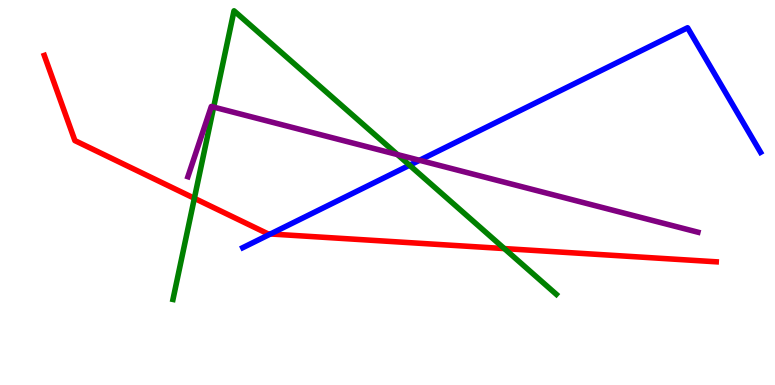[{'lines': ['blue', 'red'], 'intersections': [{'x': 3.49, 'y': 3.92}]}, {'lines': ['green', 'red'], 'intersections': [{'x': 2.51, 'y': 4.85}, {'x': 6.51, 'y': 3.54}]}, {'lines': ['purple', 'red'], 'intersections': []}, {'lines': ['blue', 'green'], 'intersections': [{'x': 5.28, 'y': 5.71}]}, {'lines': ['blue', 'purple'], 'intersections': [{'x': 5.41, 'y': 5.84}]}, {'lines': ['green', 'purple'], 'intersections': [{'x': 2.76, 'y': 7.22}, {'x': 5.13, 'y': 5.98}]}]